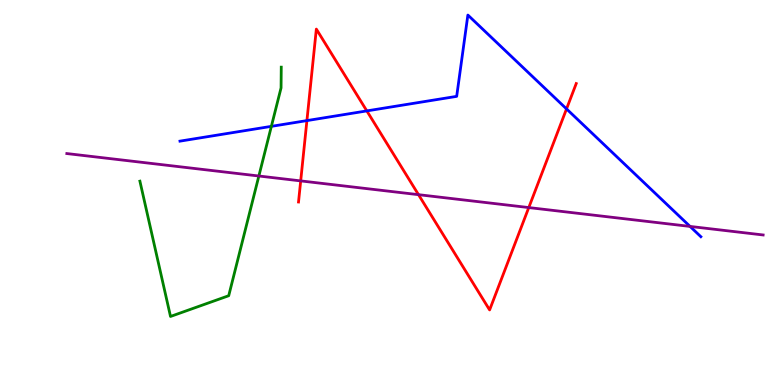[{'lines': ['blue', 'red'], 'intersections': [{'x': 3.96, 'y': 6.87}, {'x': 4.73, 'y': 7.12}, {'x': 7.31, 'y': 7.17}]}, {'lines': ['green', 'red'], 'intersections': []}, {'lines': ['purple', 'red'], 'intersections': [{'x': 3.88, 'y': 5.3}, {'x': 5.4, 'y': 4.94}, {'x': 6.82, 'y': 4.61}]}, {'lines': ['blue', 'green'], 'intersections': [{'x': 3.5, 'y': 6.72}]}, {'lines': ['blue', 'purple'], 'intersections': [{'x': 8.9, 'y': 4.12}]}, {'lines': ['green', 'purple'], 'intersections': [{'x': 3.34, 'y': 5.43}]}]